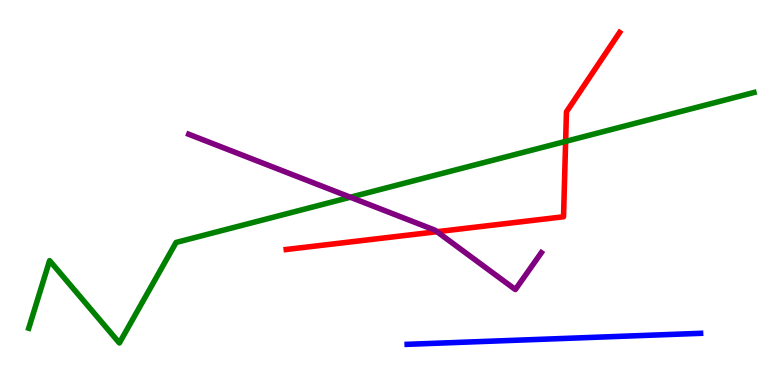[{'lines': ['blue', 'red'], 'intersections': []}, {'lines': ['green', 'red'], 'intersections': [{'x': 7.3, 'y': 6.33}]}, {'lines': ['purple', 'red'], 'intersections': [{'x': 5.64, 'y': 3.98}]}, {'lines': ['blue', 'green'], 'intersections': []}, {'lines': ['blue', 'purple'], 'intersections': []}, {'lines': ['green', 'purple'], 'intersections': [{'x': 4.52, 'y': 4.88}]}]